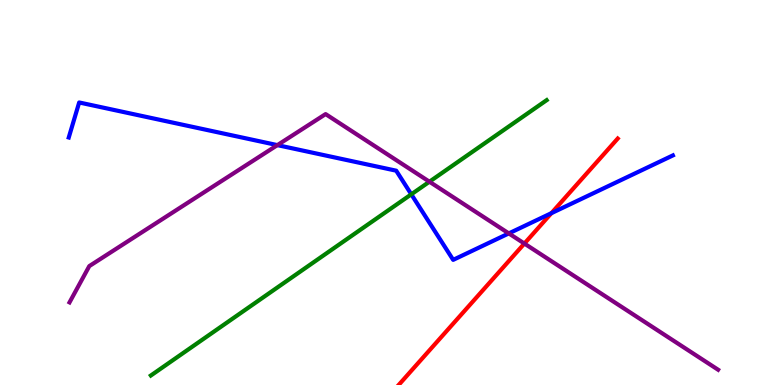[{'lines': ['blue', 'red'], 'intersections': [{'x': 7.11, 'y': 4.46}]}, {'lines': ['green', 'red'], 'intersections': []}, {'lines': ['purple', 'red'], 'intersections': [{'x': 6.77, 'y': 3.67}]}, {'lines': ['blue', 'green'], 'intersections': [{'x': 5.31, 'y': 4.95}]}, {'lines': ['blue', 'purple'], 'intersections': [{'x': 3.58, 'y': 6.23}, {'x': 6.57, 'y': 3.94}]}, {'lines': ['green', 'purple'], 'intersections': [{'x': 5.54, 'y': 5.28}]}]